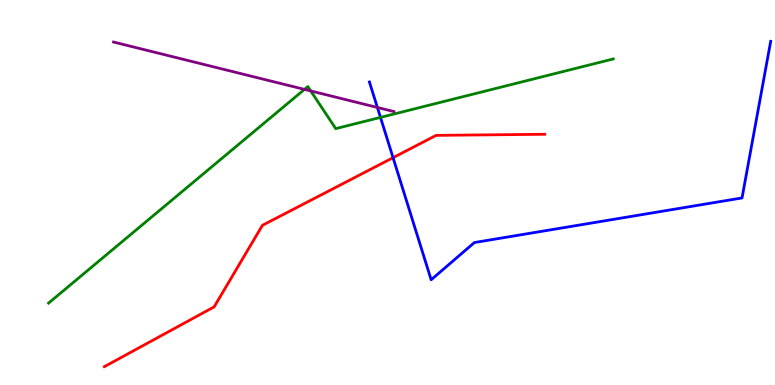[{'lines': ['blue', 'red'], 'intersections': [{'x': 5.07, 'y': 5.9}]}, {'lines': ['green', 'red'], 'intersections': []}, {'lines': ['purple', 'red'], 'intersections': []}, {'lines': ['blue', 'green'], 'intersections': [{'x': 4.91, 'y': 6.95}]}, {'lines': ['blue', 'purple'], 'intersections': [{'x': 4.87, 'y': 7.21}]}, {'lines': ['green', 'purple'], 'intersections': [{'x': 3.93, 'y': 7.68}, {'x': 4.01, 'y': 7.64}]}]